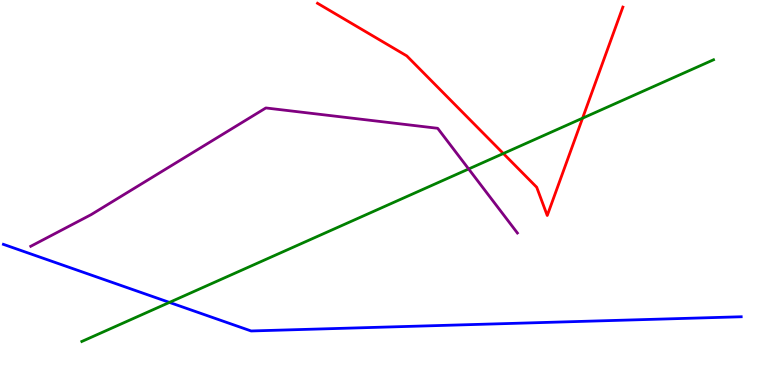[{'lines': ['blue', 'red'], 'intersections': []}, {'lines': ['green', 'red'], 'intersections': [{'x': 6.49, 'y': 6.01}, {'x': 7.52, 'y': 6.93}]}, {'lines': ['purple', 'red'], 'intersections': []}, {'lines': ['blue', 'green'], 'intersections': [{'x': 2.19, 'y': 2.15}]}, {'lines': ['blue', 'purple'], 'intersections': []}, {'lines': ['green', 'purple'], 'intersections': [{'x': 6.05, 'y': 5.61}]}]